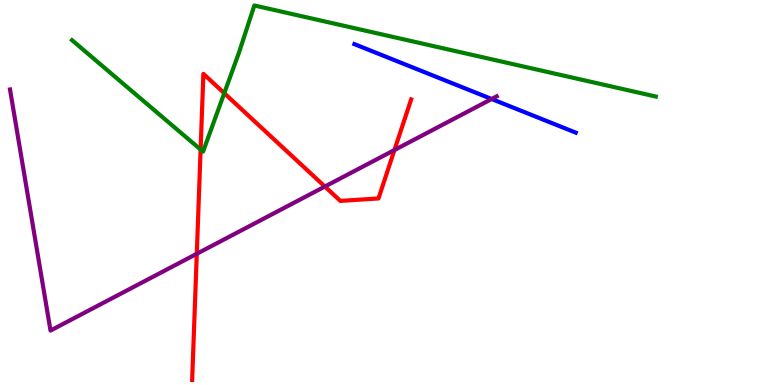[{'lines': ['blue', 'red'], 'intersections': []}, {'lines': ['green', 'red'], 'intersections': [{'x': 2.59, 'y': 6.12}, {'x': 2.89, 'y': 7.58}]}, {'lines': ['purple', 'red'], 'intersections': [{'x': 2.54, 'y': 3.41}, {'x': 4.19, 'y': 5.15}, {'x': 5.09, 'y': 6.1}]}, {'lines': ['blue', 'green'], 'intersections': []}, {'lines': ['blue', 'purple'], 'intersections': [{'x': 6.34, 'y': 7.43}]}, {'lines': ['green', 'purple'], 'intersections': []}]